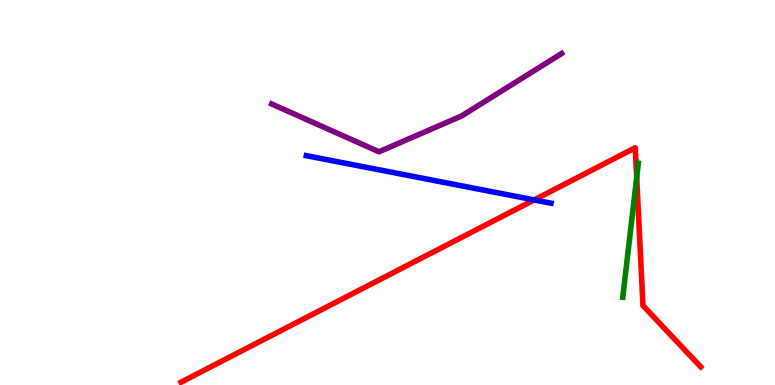[{'lines': ['blue', 'red'], 'intersections': [{'x': 6.89, 'y': 4.81}]}, {'lines': ['green', 'red'], 'intersections': [{'x': 8.22, 'y': 5.39}]}, {'lines': ['purple', 'red'], 'intersections': []}, {'lines': ['blue', 'green'], 'intersections': []}, {'lines': ['blue', 'purple'], 'intersections': []}, {'lines': ['green', 'purple'], 'intersections': []}]